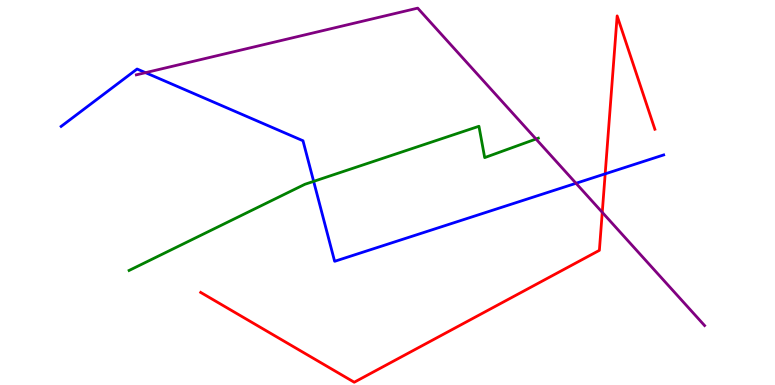[{'lines': ['blue', 'red'], 'intersections': [{'x': 7.81, 'y': 5.48}]}, {'lines': ['green', 'red'], 'intersections': []}, {'lines': ['purple', 'red'], 'intersections': [{'x': 7.77, 'y': 4.48}]}, {'lines': ['blue', 'green'], 'intersections': [{'x': 4.05, 'y': 5.29}]}, {'lines': ['blue', 'purple'], 'intersections': [{'x': 1.88, 'y': 8.11}, {'x': 7.43, 'y': 5.24}]}, {'lines': ['green', 'purple'], 'intersections': [{'x': 6.92, 'y': 6.39}]}]